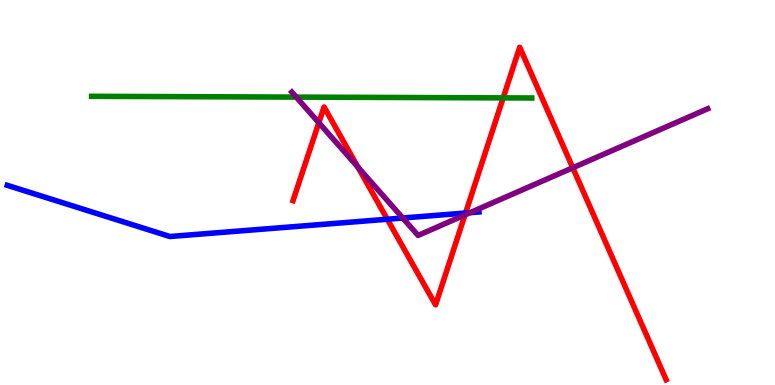[{'lines': ['blue', 'red'], 'intersections': [{'x': 5.0, 'y': 4.31}, {'x': 6.01, 'y': 4.47}]}, {'lines': ['green', 'red'], 'intersections': [{'x': 6.49, 'y': 7.46}]}, {'lines': ['purple', 'red'], 'intersections': [{'x': 4.11, 'y': 6.81}, {'x': 4.62, 'y': 5.66}, {'x': 6.0, 'y': 4.42}, {'x': 7.39, 'y': 5.64}]}, {'lines': ['blue', 'green'], 'intersections': []}, {'lines': ['blue', 'purple'], 'intersections': [{'x': 5.2, 'y': 4.34}, {'x': 6.07, 'y': 4.48}]}, {'lines': ['green', 'purple'], 'intersections': [{'x': 3.82, 'y': 7.48}]}]